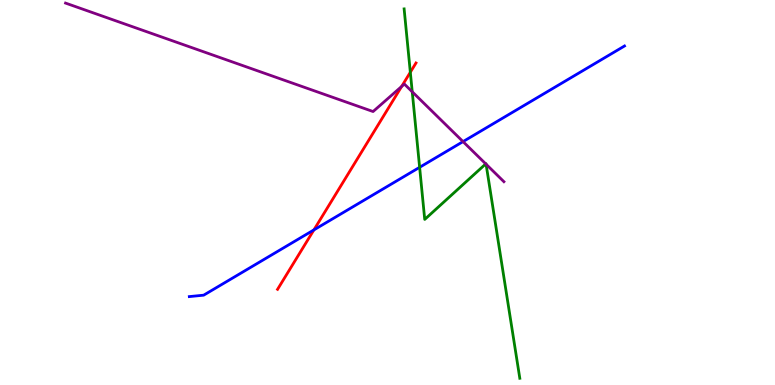[{'lines': ['blue', 'red'], 'intersections': [{'x': 4.05, 'y': 4.03}]}, {'lines': ['green', 'red'], 'intersections': [{'x': 5.29, 'y': 8.12}]}, {'lines': ['purple', 'red'], 'intersections': [{'x': 5.18, 'y': 7.75}]}, {'lines': ['blue', 'green'], 'intersections': [{'x': 5.41, 'y': 5.65}]}, {'lines': ['blue', 'purple'], 'intersections': [{'x': 5.97, 'y': 6.32}]}, {'lines': ['green', 'purple'], 'intersections': [{'x': 5.32, 'y': 7.62}, {'x': 6.27, 'y': 5.74}, {'x': 6.27, 'y': 5.74}]}]